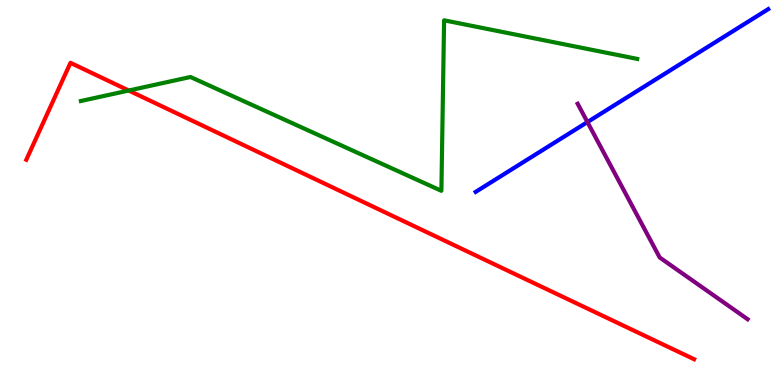[{'lines': ['blue', 'red'], 'intersections': []}, {'lines': ['green', 'red'], 'intersections': [{'x': 1.66, 'y': 7.65}]}, {'lines': ['purple', 'red'], 'intersections': []}, {'lines': ['blue', 'green'], 'intersections': []}, {'lines': ['blue', 'purple'], 'intersections': [{'x': 7.58, 'y': 6.83}]}, {'lines': ['green', 'purple'], 'intersections': []}]